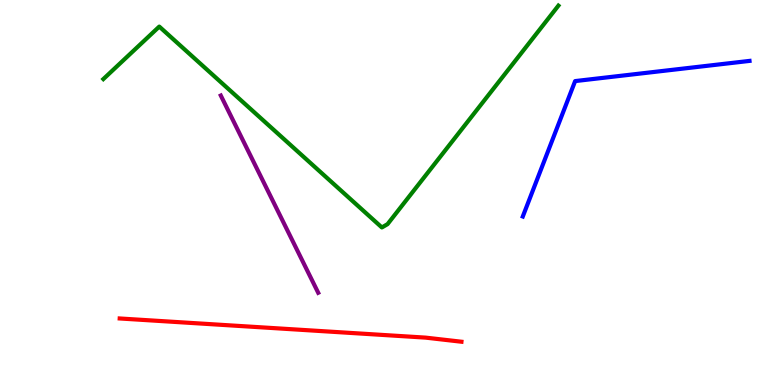[{'lines': ['blue', 'red'], 'intersections': []}, {'lines': ['green', 'red'], 'intersections': []}, {'lines': ['purple', 'red'], 'intersections': []}, {'lines': ['blue', 'green'], 'intersections': []}, {'lines': ['blue', 'purple'], 'intersections': []}, {'lines': ['green', 'purple'], 'intersections': []}]